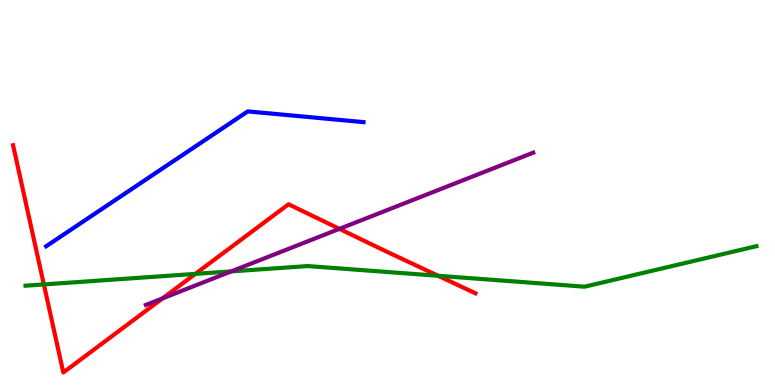[{'lines': ['blue', 'red'], 'intersections': []}, {'lines': ['green', 'red'], 'intersections': [{'x': 0.566, 'y': 2.61}, {'x': 2.52, 'y': 2.89}, {'x': 5.65, 'y': 2.84}]}, {'lines': ['purple', 'red'], 'intersections': [{'x': 2.1, 'y': 2.25}, {'x': 4.38, 'y': 4.06}]}, {'lines': ['blue', 'green'], 'intersections': []}, {'lines': ['blue', 'purple'], 'intersections': []}, {'lines': ['green', 'purple'], 'intersections': [{'x': 2.98, 'y': 2.95}]}]